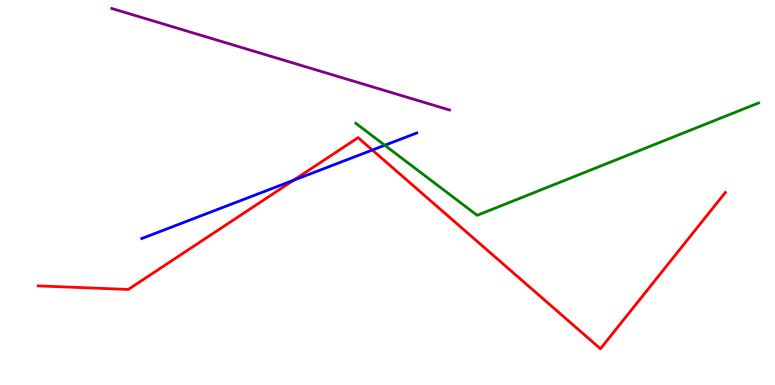[{'lines': ['blue', 'red'], 'intersections': [{'x': 3.79, 'y': 5.32}, {'x': 4.8, 'y': 6.1}]}, {'lines': ['green', 'red'], 'intersections': []}, {'lines': ['purple', 'red'], 'intersections': []}, {'lines': ['blue', 'green'], 'intersections': [{'x': 4.96, 'y': 6.23}]}, {'lines': ['blue', 'purple'], 'intersections': []}, {'lines': ['green', 'purple'], 'intersections': []}]